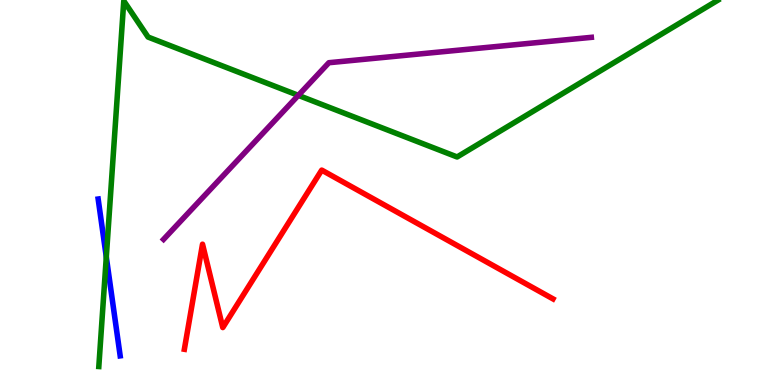[{'lines': ['blue', 'red'], 'intersections': []}, {'lines': ['green', 'red'], 'intersections': []}, {'lines': ['purple', 'red'], 'intersections': []}, {'lines': ['blue', 'green'], 'intersections': [{'x': 1.37, 'y': 3.32}]}, {'lines': ['blue', 'purple'], 'intersections': []}, {'lines': ['green', 'purple'], 'intersections': [{'x': 3.85, 'y': 7.52}]}]